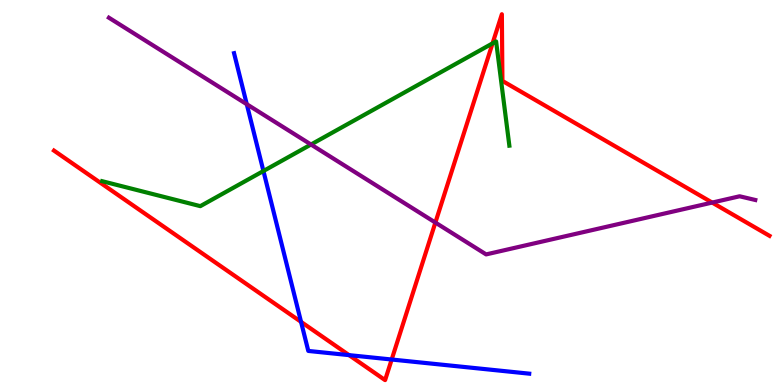[{'lines': ['blue', 'red'], 'intersections': [{'x': 3.88, 'y': 1.64}, {'x': 4.5, 'y': 0.776}, {'x': 5.05, 'y': 0.662}]}, {'lines': ['green', 'red'], 'intersections': [{'x': 6.36, 'y': 8.87}]}, {'lines': ['purple', 'red'], 'intersections': [{'x': 5.62, 'y': 4.22}, {'x': 9.19, 'y': 4.74}]}, {'lines': ['blue', 'green'], 'intersections': [{'x': 3.4, 'y': 5.56}]}, {'lines': ['blue', 'purple'], 'intersections': [{'x': 3.18, 'y': 7.29}]}, {'lines': ['green', 'purple'], 'intersections': [{'x': 4.01, 'y': 6.25}]}]